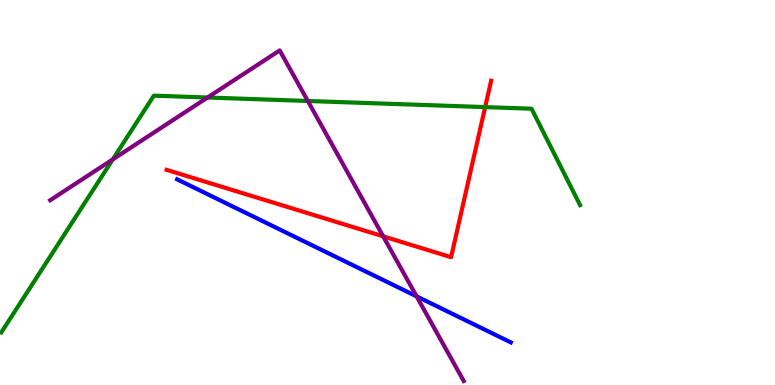[{'lines': ['blue', 'red'], 'intersections': []}, {'lines': ['green', 'red'], 'intersections': [{'x': 6.26, 'y': 7.22}]}, {'lines': ['purple', 'red'], 'intersections': [{'x': 4.94, 'y': 3.86}]}, {'lines': ['blue', 'green'], 'intersections': []}, {'lines': ['blue', 'purple'], 'intersections': [{'x': 5.38, 'y': 2.3}]}, {'lines': ['green', 'purple'], 'intersections': [{'x': 1.46, 'y': 5.86}, {'x': 2.68, 'y': 7.47}, {'x': 3.97, 'y': 7.38}]}]